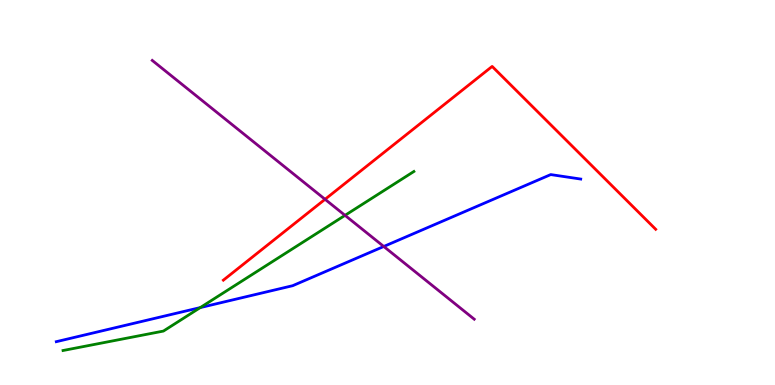[{'lines': ['blue', 'red'], 'intersections': []}, {'lines': ['green', 'red'], 'intersections': []}, {'lines': ['purple', 'red'], 'intersections': [{'x': 4.19, 'y': 4.82}]}, {'lines': ['blue', 'green'], 'intersections': [{'x': 2.58, 'y': 2.01}]}, {'lines': ['blue', 'purple'], 'intersections': [{'x': 4.95, 'y': 3.6}]}, {'lines': ['green', 'purple'], 'intersections': [{'x': 4.45, 'y': 4.41}]}]